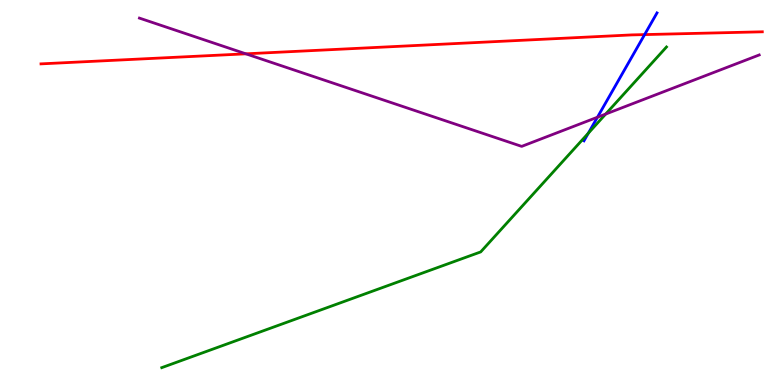[{'lines': ['blue', 'red'], 'intersections': [{'x': 8.32, 'y': 9.1}]}, {'lines': ['green', 'red'], 'intersections': []}, {'lines': ['purple', 'red'], 'intersections': [{'x': 3.17, 'y': 8.6}]}, {'lines': ['blue', 'green'], 'intersections': [{'x': 7.59, 'y': 6.54}]}, {'lines': ['blue', 'purple'], 'intersections': [{'x': 7.71, 'y': 6.96}]}, {'lines': ['green', 'purple'], 'intersections': [{'x': 7.82, 'y': 7.04}]}]